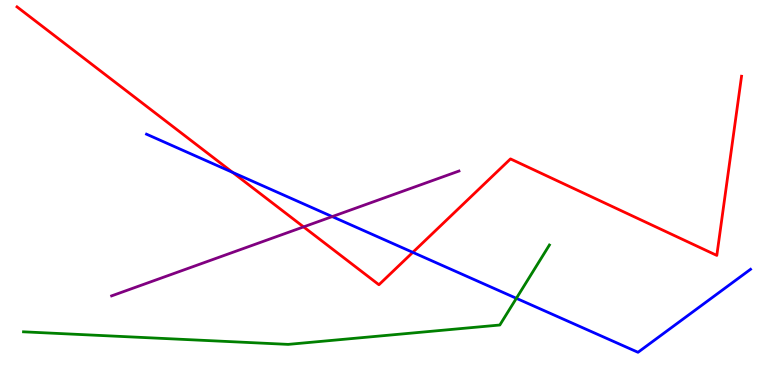[{'lines': ['blue', 'red'], 'intersections': [{'x': 3.0, 'y': 5.52}, {'x': 5.33, 'y': 3.45}]}, {'lines': ['green', 'red'], 'intersections': []}, {'lines': ['purple', 'red'], 'intersections': [{'x': 3.92, 'y': 4.11}]}, {'lines': ['blue', 'green'], 'intersections': [{'x': 6.66, 'y': 2.25}]}, {'lines': ['blue', 'purple'], 'intersections': [{'x': 4.29, 'y': 4.37}]}, {'lines': ['green', 'purple'], 'intersections': []}]